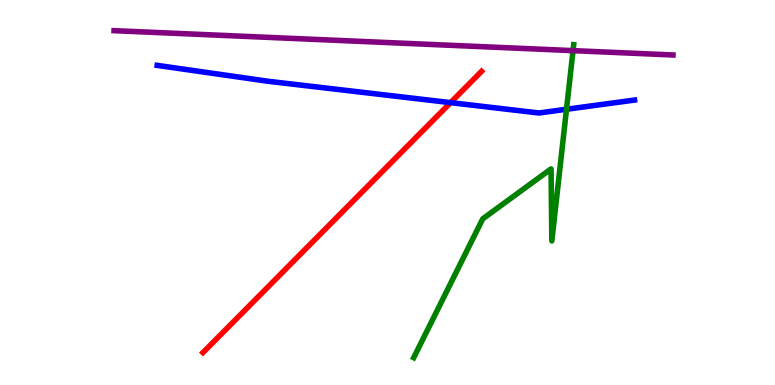[{'lines': ['blue', 'red'], 'intersections': [{'x': 5.81, 'y': 7.33}]}, {'lines': ['green', 'red'], 'intersections': []}, {'lines': ['purple', 'red'], 'intersections': []}, {'lines': ['blue', 'green'], 'intersections': [{'x': 7.31, 'y': 7.16}]}, {'lines': ['blue', 'purple'], 'intersections': []}, {'lines': ['green', 'purple'], 'intersections': [{'x': 7.39, 'y': 8.68}]}]